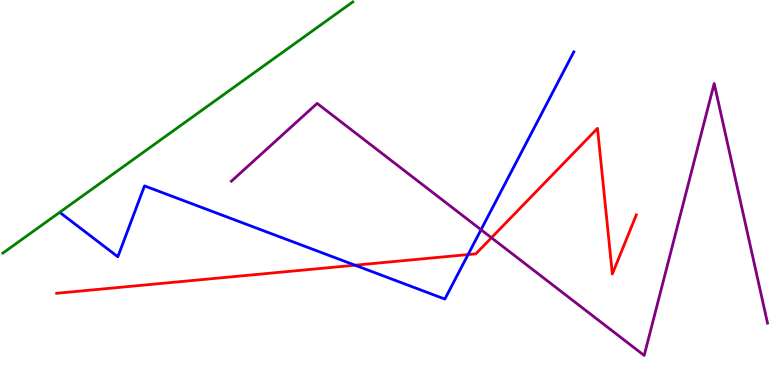[{'lines': ['blue', 'red'], 'intersections': [{'x': 4.58, 'y': 3.11}, {'x': 6.04, 'y': 3.39}]}, {'lines': ['green', 'red'], 'intersections': []}, {'lines': ['purple', 'red'], 'intersections': [{'x': 6.34, 'y': 3.82}]}, {'lines': ['blue', 'green'], 'intersections': []}, {'lines': ['blue', 'purple'], 'intersections': [{'x': 6.21, 'y': 4.03}]}, {'lines': ['green', 'purple'], 'intersections': []}]